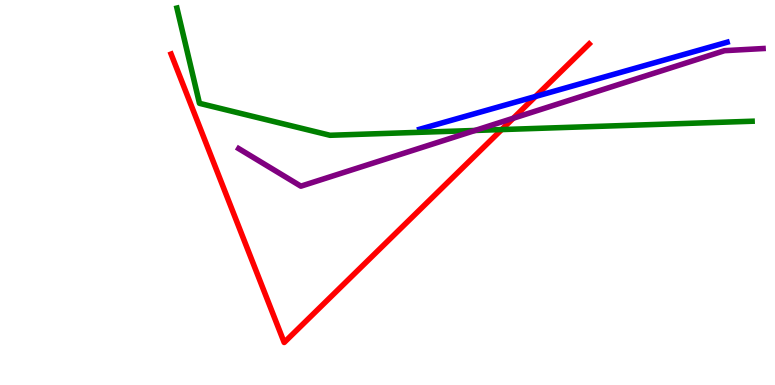[{'lines': ['blue', 'red'], 'intersections': [{'x': 6.91, 'y': 7.49}]}, {'lines': ['green', 'red'], 'intersections': [{'x': 6.47, 'y': 6.63}]}, {'lines': ['purple', 'red'], 'intersections': [{'x': 6.62, 'y': 6.93}]}, {'lines': ['blue', 'green'], 'intersections': []}, {'lines': ['blue', 'purple'], 'intersections': []}, {'lines': ['green', 'purple'], 'intersections': [{'x': 6.13, 'y': 6.61}]}]